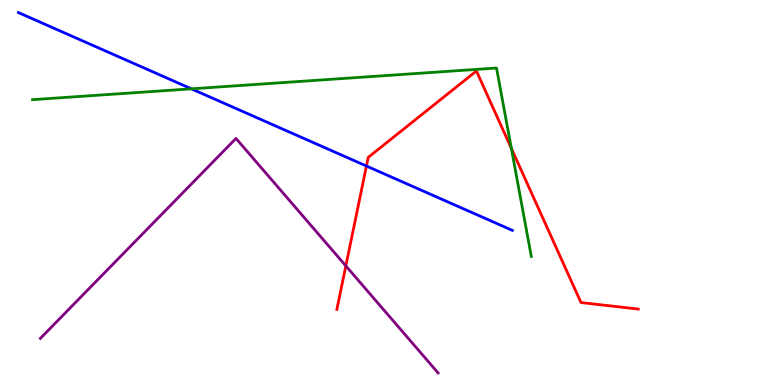[{'lines': ['blue', 'red'], 'intersections': [{'x': 4.73, 'y': 5.69}]}, {'lines': ['green', 'red'], 'intersections': [{'x': 6.6, 'y': 6.15}]}, {'lines': ['purple', 'red'], 'intersections': [{'x': 4.46, 'y': 3.09}]}, {'lines': ['blue', 'green'], 'intersections': [{'x': 2.47, 'y': 7.69}]}, {'lines': ['blue', 'purple'], 'intersections': []}, {'lines': ['green', 'purple'], 'intersections': []}]